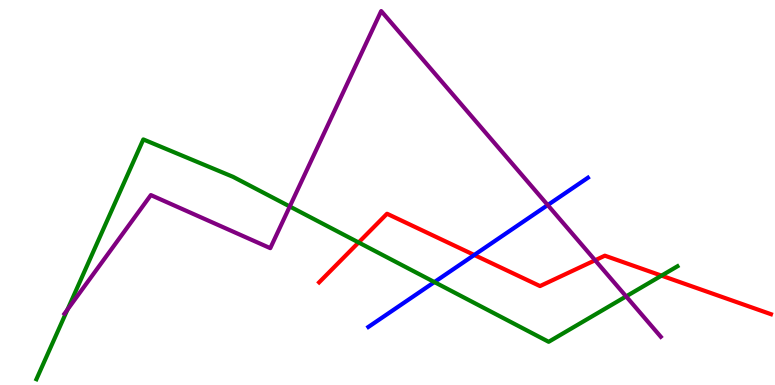[{'lines': ['blue', 'red'], 'intersections': [{'x': 6.12, 'y': 3.38}]}, {'lines': ['green', 'red'], 'intersections': [{'x': 4.63, 'y': 3.7}, {'x': 8.54, 'y': 2.84}]}, {'lines': ['purple', 'red'], 'intersections': [{'x': 7.68, 'y': 3.24}]}, {'lines': ['blue', 'green'], 'intersections': [{'x': 5.61, 'y': 2.67}]}, {'lines': ['blue', 'purple'], 'intersections': [{'x': 7.07, 'y': 4.67}]}, {'lines': ['green', 'purple'], 'intersections': [{'x': 0.87, 'y': 1.96}, {'x': 3.74, 'y': 4.64}, {'x': 8.08, 'y': 2.3}]}]